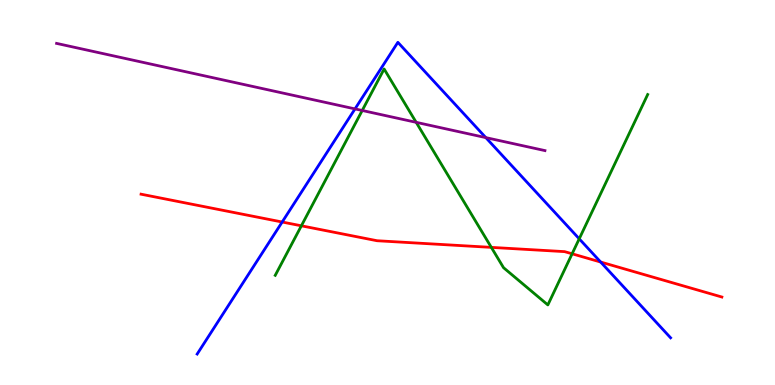[{'lines': ['blue', 'red'], 'intersections': [{'x': 3.64, 'y': 4.23}, {'x': 7.75, 'y': 3.19}]}, {'lines': ['green', 'red'], 'intersections': [{'x': 3.89, 'y': 4.13}, {'x': 6.34, 'y': 3.57}, {'x': 7.38, 'y': 3.41}]}, {'lines': ['purple', 'red'], 'intersections': []}, {'lines': ['blue', 'green'], 'intersections': [{'x': 7.47, 'y': 3.8}]}, {'lines': ['blue', 'purple'], 'intersections': [{'x': 4.58, 'y': 7.17}, {'x': 6.27, 'y': 6.43}]}, {'lines': ['green', 'purple'], 'intersections': [{'x': 4.67, 'y': 7.13}, {'x': 5.37, 'y': 6.82}]}]